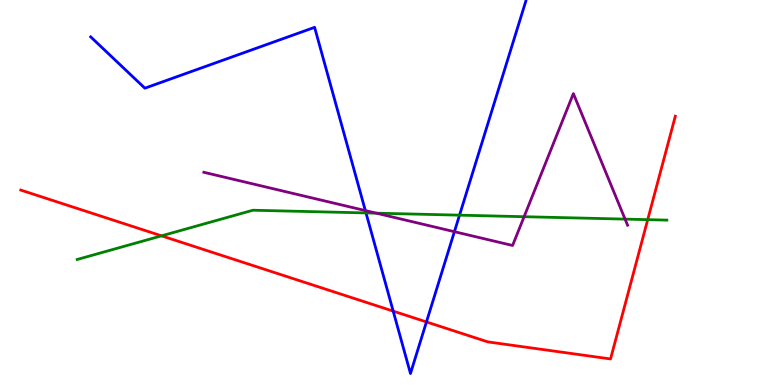[{'lines': ['blue', 'red'], 'intersections': [{'x': 5.07, 'y': 1.92}, {'x': 5.5, 'y': 1.64}]}, {'lines': ['green', 'red'], 'intersections': [{'x': 2.08, 'y': 3.87}, {'x': 8.36, 'y': 4.29}]}, {'lines': ['purple', 'red'], 'intersections': []}, {'lines': ['blue', 'green'], 'intersections': [{'x': 4.72, 'y': 4.47}, {'x': 5.93, 'y': 4.41}]}, {'lines': ['blue', 'purple'], 'intersections': [{'x': 4.71, 'y': 4.53}, {'x': 5.86, 'y': 3.98}]}, {'lines': ['green', 'purple'], 'intersections': [{'x': 4.86, 'y': 4.46}, {'x': 6.76, 'y': 4.37}, {'x': 8.07, 'y': 4.31}]}]